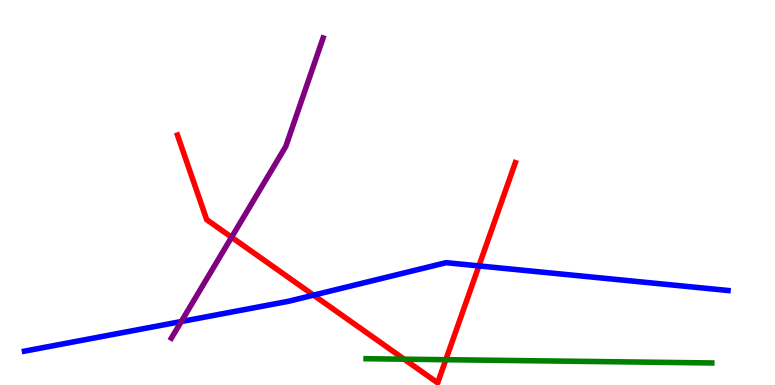[{'lines': ['blue', 'red'], 'intersections': [{'x': 4.05, 'y': 2.33}, {'x': 6.18, 'y': 3.09}]}, {'lines': ['green', 'red'], 'intersections': [{'x': 5.22, 'y': 0.671}, {'x': 5.75, 'y': 0.657}]}, {'lines': ['purple', 'red'], 'intersections': [{'x': 2.99, 'y': 3.84}]}, {'lines': ['blue', 'green'], 'intersections': []}, {'lines': ['blue', 'purple'], 'intersections': [{'x': 2.34, 'y': 1.65}]}, {'lines': ['green', 'purple'], 'intersections': []}]